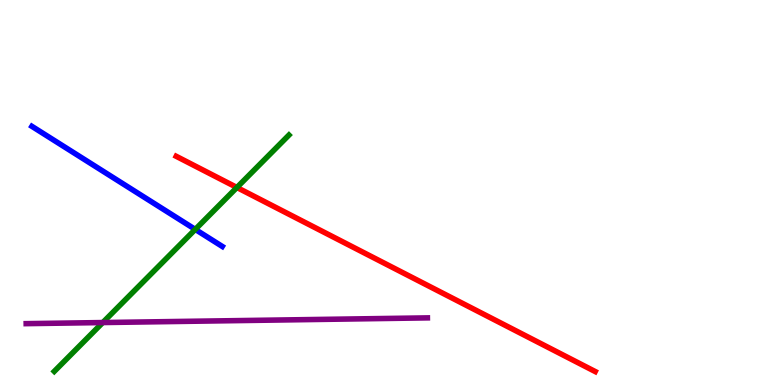[{'lines': ['blue', 'red'], 'intersections': []}, {'lines': ['green', 'red'], 'intersections': [{'x': 3.06, 'y': 5.13}]}, {'lines': ['purple', 'red'], 'intersections': []}, {'lines': ['blue', 'green'], 'intersections': [{'x': 2.52, 'y': 4.04}]}, {'lines': ['blue', 'purple'], 'intersections': []}, {'lines': ['green', 'purple'], 'intersections': [{'x': 1.33, 'y': 1.62}]}]